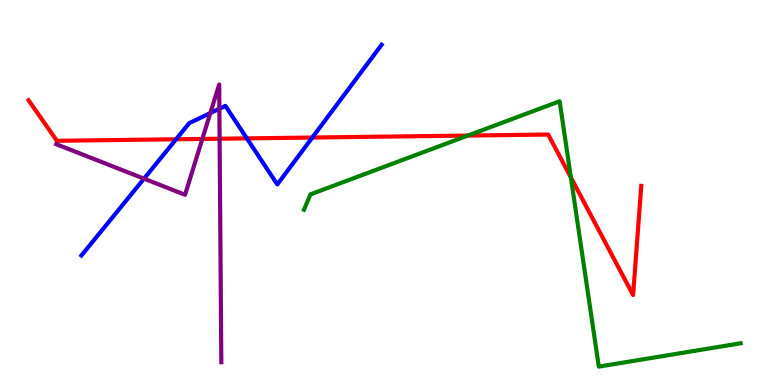[{'lines': ['blue', 'red'], 'intersections': [{'x': 2.27, 'y': 6.38}, {'x': 3.19, 'y': 6.41}, {'x': 4.03, 'y': 6.43}]}, {'lines': ['green', 'red'], 'intersections': [{'x': 6.04, 'y': 6.48}, {'x': 7.37, 'y': 5.39}]}, {'lines': ['purple', 'red'], 'intersections': [{'x': 2.61, 'y': 6.39}, {'x': 2.83, 'y': 6.4}]}, {'lines': ['blue', 'green'], 'intersections': []}, {'lines': ['blue', 'purple'], 'intersections': [{'x': 1.86, 'y': 5.36}, {'x': 2.71, 'y': 7.06}, {'x': 2.83, 'y': 7.18}]}, {'lines': ['green', 'purple'], 'intersections': []}]